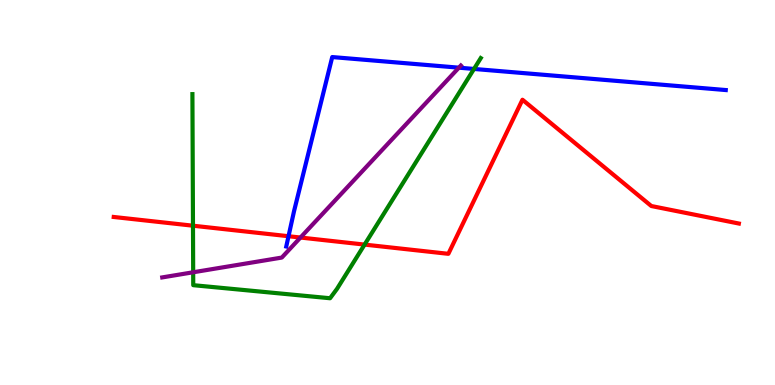[{'lines': ['blue', 'red'], 'intersections': [{'x': 3.72, 'y': 3.86}]}, {'lines': ['green', 'red'], 'intersections': [{'x': 2.49, 'y': 4.14}, {'x': 4.7, 'y': 3.65}]}, {'lines': ['purple', 'red'], 'intersections': [{'x': 3.88, 'y': 3.83}]}, {'lines': ['blue', 'green'], 'intersections': [{'x': 6.12, 'y': 8.21}]}, {'lines': ['blue', 'purple'], 'intersections': [{'x': 5.92, 'y': 8.24}]}, {'lines': ['green', 'purple'], 'intersections': [{'x': 2.49, 'y': 2.93}]}]